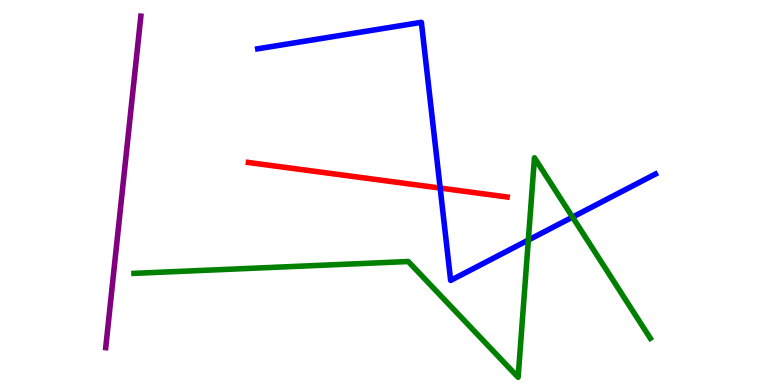[{'lines': ['blue', 'red'], 'intersections': [{'x': 5.68, 'y': 5.12}]}, {'lines': ['green', 'red'], 'intersections': []}, {'lines': ['purple', 'red'], 'intersections': []}, {'lines': ['blue', 'green'], 'intersections': [{'x': 6.82, 'y': 3.76}, {'x': 7.39, 'y': 4.36}]}, {'lines': ['blue', 'purple'], 'intersections': []}, {'lines': ['green', 'purple'], 'intersections': []}]